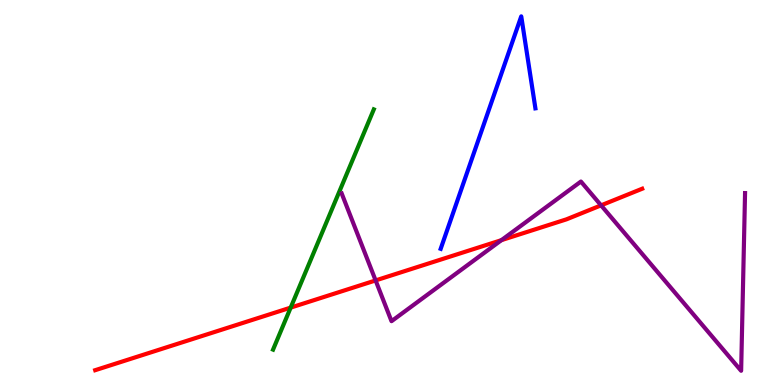[{'lines': ['blue', 'red'], 'intersections': []}, {'lines': ['green', 'red'], 'intersections': [{'x': 3.75, 'y': 2.01}]}, {'lines': ['purple', 'red'], 'intersections': [{'x': 4.85, 'y': 2.72}, {'x': 6.47, 'y': 3.76}, {'x': 7.76, 'y': 4.67}]}, {'lines': ['blue', 'green'], 'intersections': []}, {'lines': ['blue', 'purple'], 'intersections': []}, {'lines': ['green', 'purple'], 'intersections': []}]